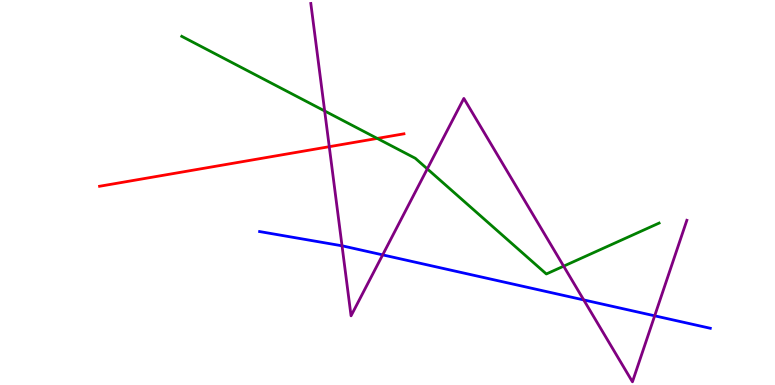[{'lines': ['blue', 'red'], 'intersections': []}, {'lines': ['green', 'red'], 'intersections': [{'x': 4.87, 'y': 6.4}]}, {'lines': ['purple', 'red'], 'intersections': [{'x': 4.25, 'y': 6.19}]}, {'lines': ['blue', 'green'], 'intersections': []}, {'lines': ['blue', 'purple'], 'intersections': [{'x': 4.41, 'y': 3.62}, {'x': 4.94, 'y': 3.38}, {'x': 7.53, 'y': 2.21}, {'x': 8.45, 'y': 1.8}]}, {'lines': ['green', 'purple'], 'intersections': [{'x': 4.19, 'y': 7.12}, {'x': 5.51, 'y': 5.61}, {'x': 7.27, 'y': 3.09}]}]